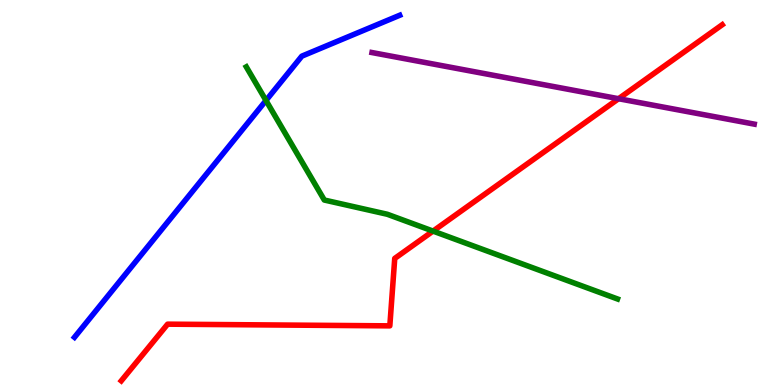[{'lines': ['blue', 'red'], 'intersections': []}, {'lines': ['green', 'red'], 'intersections': [{'x': 5.59, 'y': 4.0}]}, {'lines': ['purple', 'red'], 'intersections': [{'x': 7.98, 'y': 7.44}]}, {'lines': ['blue', 'green'], 'intersections': [{'x': 3.43, 'y': 7.39}]}, {'lines': ['blue', 'purple'], 'intersections': []}, {'lines': ['green', 'purple'], 'intersections': []}]